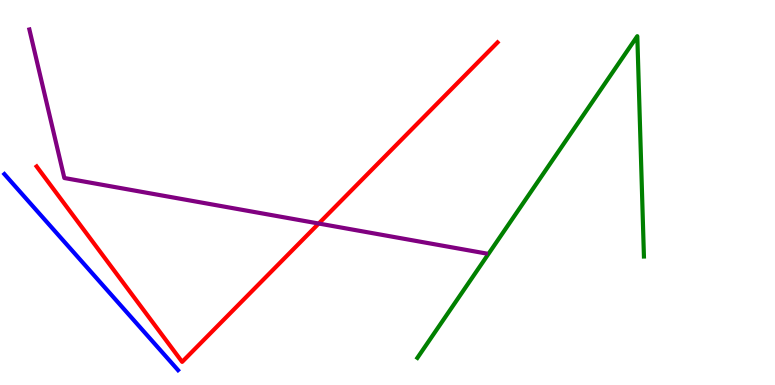[{'lines': ['blue', 'red'], 'intersections': []}, {'lines': ['green', 'red'], 'intersections': []}, {'lines': ['purple', 'red'], 'intersections': [{'x': 4.11, 'y': 4.19}]}, {'lines': ['blue', 'green'], 'intersections': []}, {'lines': ['blue', 'purple'], 'intersections': []}, {'lines': ['green', 'purple'], 'intersections': []}]